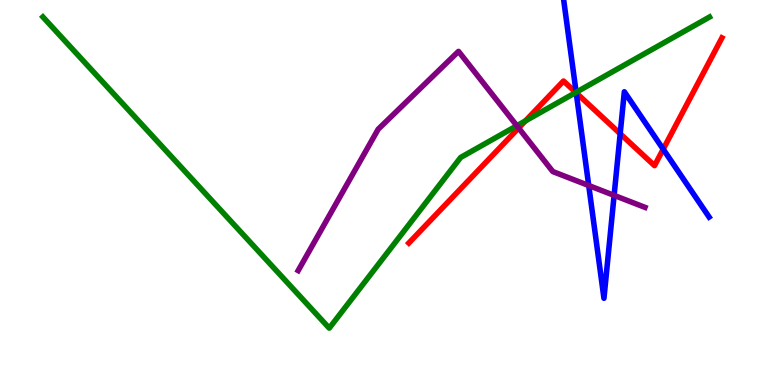[{'lines': ['blue', 'red'], 'intersections': [{'x': 7.44, 'y': 7.59}, {'x': 8.0, 'y': 6.53}, {'x': 8.56, 'y': 6.12}]}, {'lines': ['green', 'red'], 'intersections': [{'x': 6.78, 'y': 6.86}, {'x': 7.43, 'y': 7.6}]}, {'lines': ['purple', 'red'], 'intersections': [{'x': 6.69, 'y': 6.67}]}, {'lines': ['blue', 'green'], 'intersections': [{'x': 7.43, 'y': 7.6}]}, {'lines': ['blue', 'purple'], 'intersections': [{'x': 7.6, 'y': 5.18}, {'x': 7.92, 'y': 4.93}]}, {'lines': ['green', 'purple'], 'intersections': [{'x': 6.67, 'y': 6.73}]}]